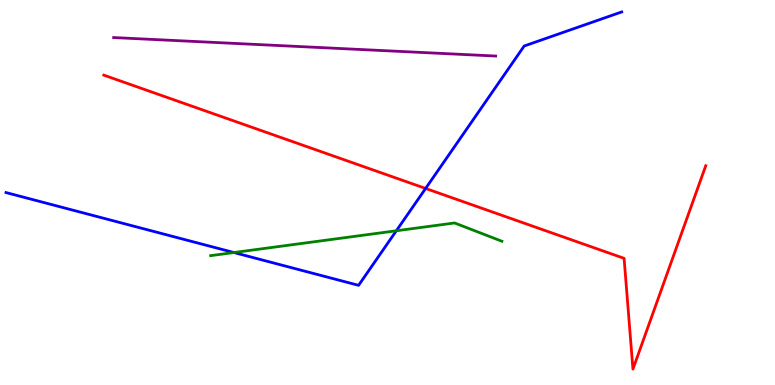[{'lines': ['blue', 'red'], 'intersections': [{'x': 5.49, 'y': 5.11}]}, {'lines': ['green', 'red'], 'intersections': []}, {'lines': ['purple', 'red'], 'intersections': []}, {'lines': ['blue', 'green'], 'intersections': [{'x': 3.02, 'y': 3.44}, {'x': 5.11, 'y': 4.01}]}, {'lines': ['blue', 'purple'], 'intersections': []}, {'lines': ['green', 'purple'], 'intersections': []}]